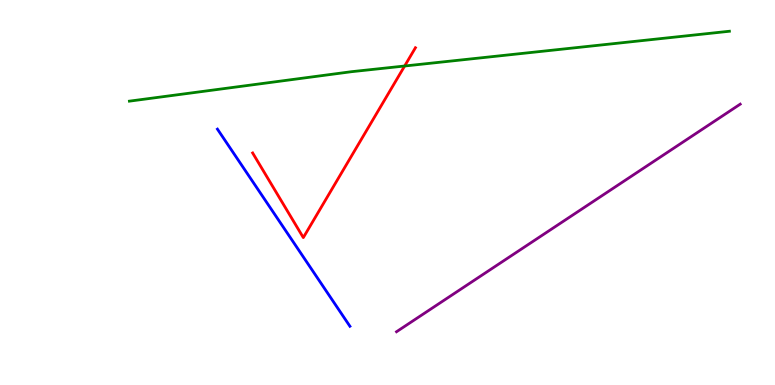[{'lines': ['blue', 'red'], 'intersections': []}, {'lines': ['green', 'red'], 'intersections': [{'x': 5.22, 'y': 8.29}]}, {'lines': ['purple', 'red'], 'intersections': []}, {'lines': ['blue', 'green'], 'intersections': []}, {'lines': ['blue', 'purple'], 'intersections': []}, {'lines': ['green', 'purple'], 'intersections': []}]